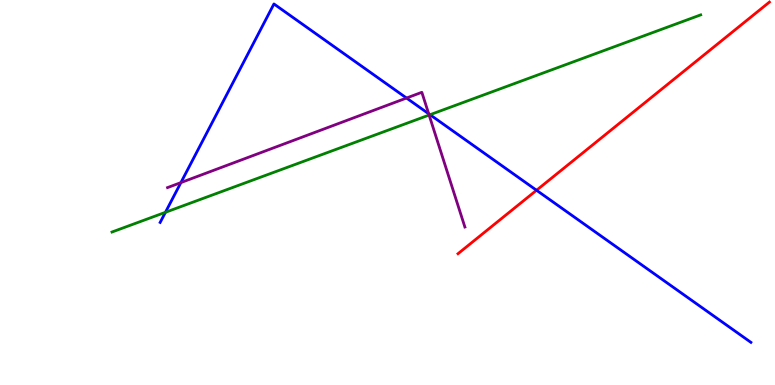[{'lines': ['blue', 'red'], 'intersections': [{'x': 6.92, 'y': 5.06}]}, {'lines': ['green', 'red'], 'intersections': []}, {'lines': ['purple', 'red'], 'intersections': []}, {'lines': ['blue', 'green'], 'intersections': [{'x': 2.13, 'y': 4.49}, {'x': 5.55, 'y': 7.02}]}, {'lines': ['blue', 'purple'], 'intersections': [{'x': 2.33, 'y': 5.26}, {'x': 5.25, 'y': 7.45}, {'x': 5.53, 'y': 7.05}]}, {'lines': ['green', 'purple'], 'intersections': [{'x': 5.54, 'y': 7.01}]}]